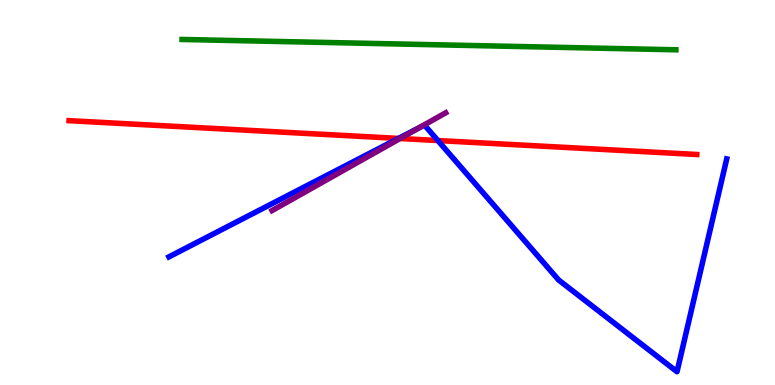[{'lines': ['blue', 'red'], 'intersections': [{'x': 5.14, 'y': 6.4}, {'x': 5.65, 'y': 6.35}]}, {'lines': ['green', 'red'], 'intersections': []}, {'lines': ['purple', 'red'], 'intersections': [{'x': 5.16, 'y': 6.4}]}, {'lines': ['blue', 'green'], 'intersections': []}, {'lines': ['blue', 'purple'], 'intersections': [{'x': 5.41, 'y': 6.68}]}, {'lines': ['green', 'purple'], 'intersections': []}]